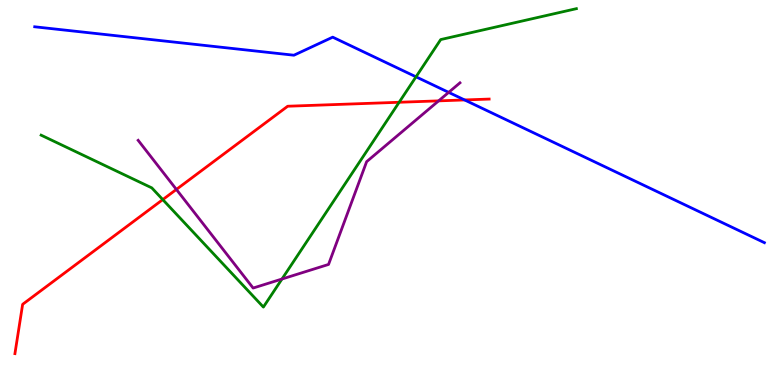[{'lines': ['blue', 'red'], 'intersections': [{'x': 5.99, 'y': 7.4}]}, {'lines': ['green', 'red'], 'intersections': [{'x': 2.1, 'y': 4.82}, {'x': 5.15, 'y': 7.34}]}, {'lines': ['purple', 'red'], 'intersections': [{'x': 2.28, 'y': 5.08}, {'x': 5.66, 'y': 7.38}]}, {'lines': ['blue', 'green'], 'intersections': [{'x': 5.37, 'y': 8.0}]}, {'lines': ['blue', 'purple'], 'intersections': [{'x': 5.79, 'y': 7.6}]}, {'lines': ['green', 'purple'], 'intersections': [{'x': 3.64, 'y': 2.75}]}]